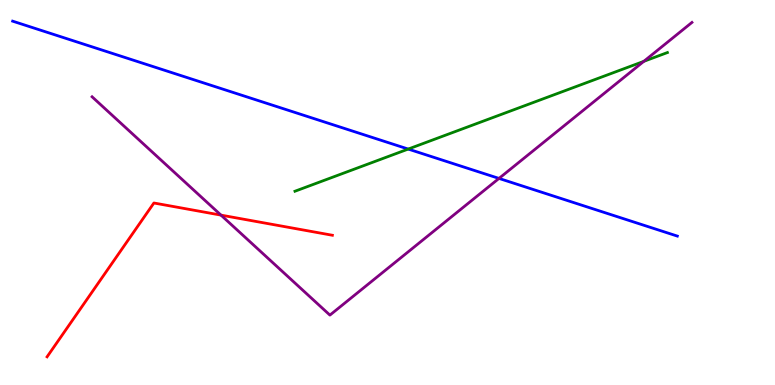[{'lines': ['blue', 'red'], 'intersections': []}, {'lines': ['green', 'red'], 'intersections': []}, {'lines': ['purple', 'red'], 'intersections': [{'x': 2.85, 'y': 4.41}]}, {'lines': ['blue', 'green'], 'intersections': [{'x': 5.27, 'y': 6.13}]}, {'lines': ['blue', 'purple'], 'intersections': [{'x': 6.44, 'y': 5.37}]}, {'lines': ['green', 'purple'], 'intersections': [{'x': 8.31, 'y': 8.41}]}]